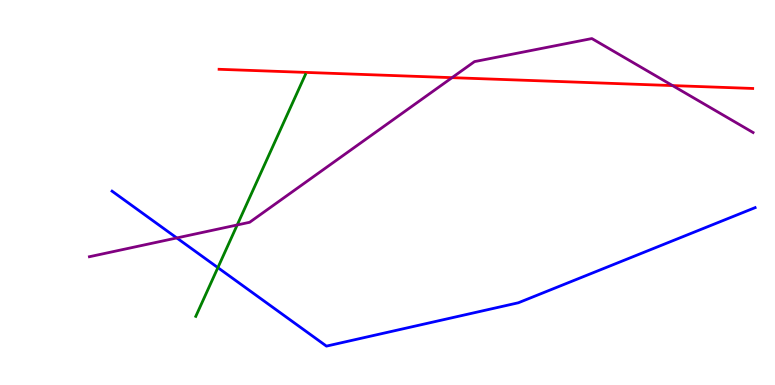[{'lines': ['blue', 'red'], 'intersections': []}, {'lines': ['green', 'red'], 'intersections': []}, {'lines': ['purple', 'red'], 'intersections': [{'x': 5.83, 'y': 7.98}, {'x': 8.68, 'y': 7.78}]}, {'lines': ['blue', 'green'], 'intersections': [{'x': 2.81, 'y': 3.05}]}, {'lines': ['blue', 'purple'], 'intersections': [{'x': 2.28, 'y': 3.82}]}, {'lines': ['green', 'purple'], 'intersections': [{'x': 3.06, 'y': 4.16}]}]